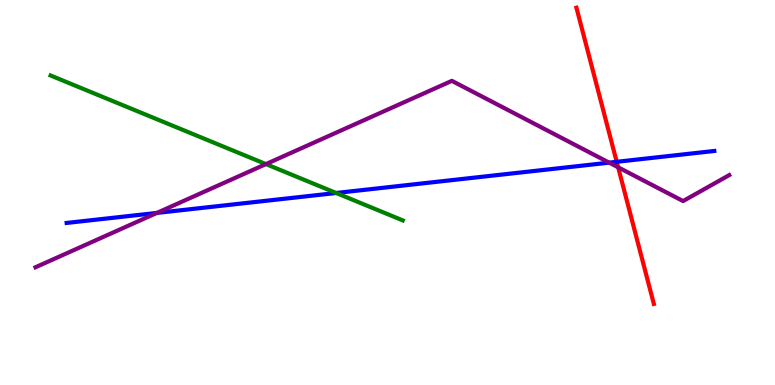[{'lines': ['blue', 'red'], 'intersections': [{'x': 7.96, 'y': 5.8}]}, {'lines': ['green', 'red'], 'intersections': []}, {'lines': ['purple', 'red'], 'intersections': [{'x': 7.98, 'y': 5.65}]}, {'lines': ['blue', 'green'], 'intersections': [{'x': 4.34, 'y': 4.99}]}, {'lines': ['blue', 'purple'], 'intersections': [{'x': 2.02, 'y': 4.47}, {'x': 7.86, 'y': 5.78}]}, {'lines': ['green', 'purple'], 'intersections': [{'x': 3.43, 'y': 5.74}]}]